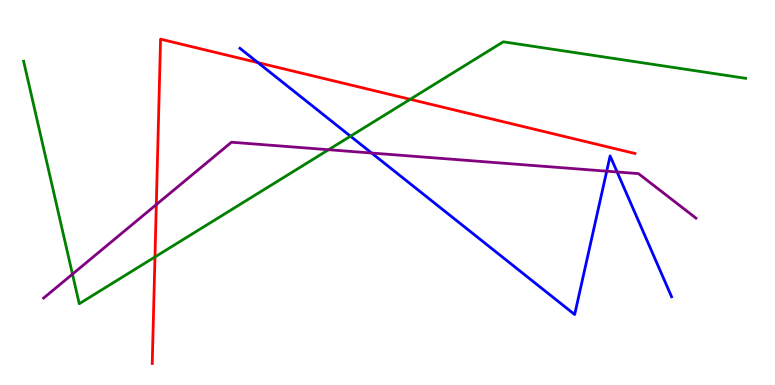[{'lines': ['blue', 'red'], 'intersections': [{'x': 3.33, 'y': 8.37}]}, {'lines': ['green', 'red'], 'intersections': [{'x': 2.0, 'y': 3.33}, {'x': 5.29, 'y': 7.42}]}, {'lines': ['purple', 'red'], 'intersections': [{'x': 2.02, 'y': 4.69}]}, {'lines': ['blue', 'green'], 'intersections': [{'x': 4.52, 'y': 6.46}]}, {'lines': ['blue', 'purple'], 'intersections': [{'x': 4.8, 'y': 6.02}, {'x': 7.83, 'y': 5.55}, {'x': 7.96, 'y': 5.53}]}, {'lines': ['green', 'purple'], 'intersections': [{'x': 0.935, 'y': 2.88}, {'x': 4.24, 'y': 6.11}]}]